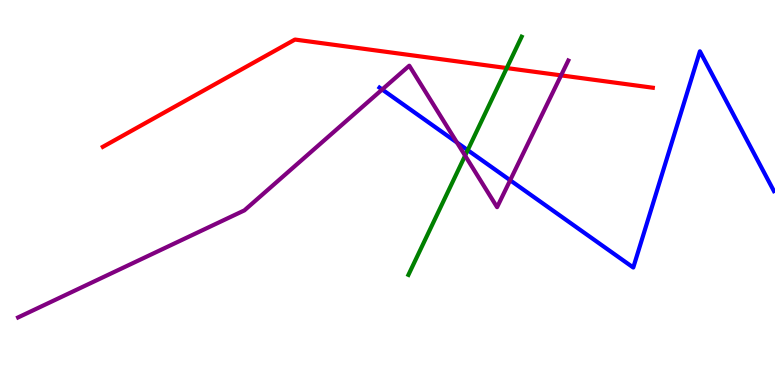[{'lines': ['blue', 'red'], 'intersections': []}, {'lines': ['green', 'red'], 'intersections': [{'x': 6.54, 'y': 8.23}]}, {'lines': ['purple', 'red'], 'intersections': [{'x': 7.24, 'y': 8.04}]}, {'lines': ['blue', 'green'], 'intersections': [{'x': 6.04, 'y': 6.1}]}, {'lines': ['blue', 'purple'], 'intersections': [{'x': 4.93, 'y': 7.68}, {'x': 5.9, 'y': 6.3}, {'x': 6.58, 'y': 5.32}]}, {'lines': ['green', 'purple'], 'intersections': [{'x': 6.0, 'y': 5.96}]}]